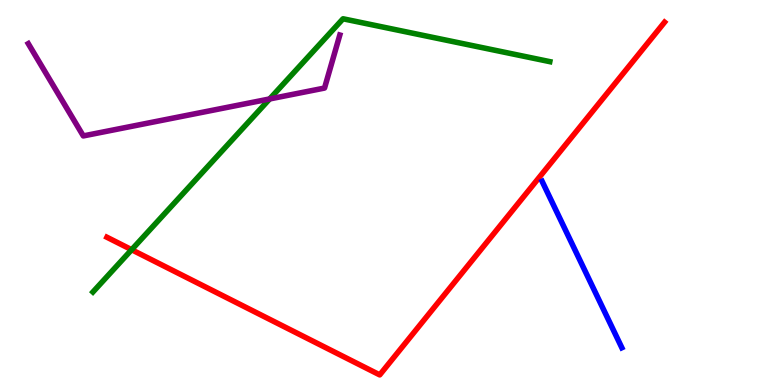[{'lines': ['blue', 'red'], 'intersections': []}, {'lines': ['green', 'red'], 'intersections': [{'x': 1.7, 'y': 3.51}]}, {'lines': ['purple', 'red'], 'intersections': []}, {'lines': ['blue', 'green'], 'intersections': []}, {'lines': ['blue', 'purple'], 'intersections': []}, {'lines': ['green', 'purple'], 'intersections': [{'x': 3.48, 'y': 7.43}]}]